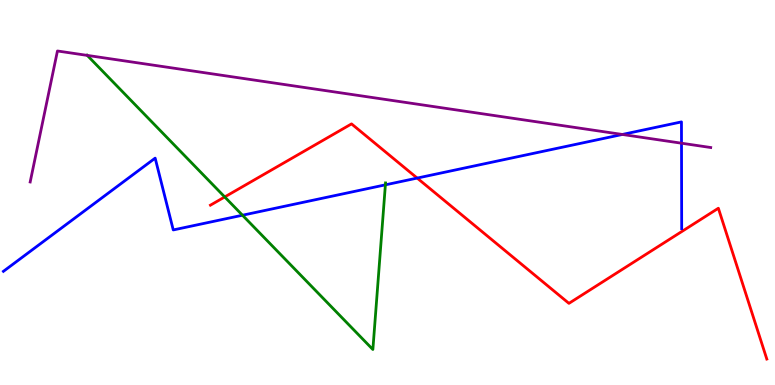[{'lines': ['blue', 'red'], 'intersections': [{'x': 5.38, 'y': 5.37}]}, {'lines': ['green', 'red'], 'intersections': [{'x': 2.9, 'y': 4.88}]}, {'lines': ['purple', 'red'], 'intersections': []}, {'lines': ['blue', 'green'], 'intersections': [{'x': 3.13, 'y': 4.41}, {'x': 4.97, 'y': 5.2}]}, {'lines': ['blue', 'purple'], 'intersections': [{'x': 8.03, 'y': 6.51}, {'x': 8.79, 'y': 6.28}]}, {'lines': ['green', 'purple'], 'intersections': [{'x': 1.13, 'y': 8.56}]}]